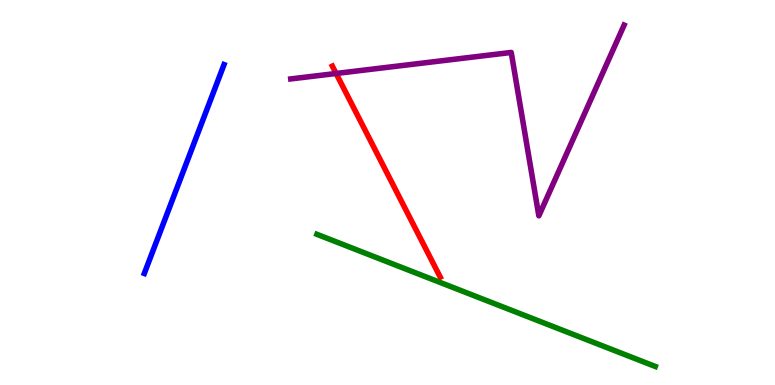[{'lines': ['blue', 'red'], 'intersections': []}, {'lines': ['green', 'red'], 'intersections': []}, {'lines': ['purple', 'red'], 'intersections': [{'x': 4.34, 'y': 8.09}]}, {'lines': ['blue', 'green'], 'intersections': []}, {'lines': ['blue', 'purple'], 'intersections': []}, {'lines': ['green', 'purple'], 'intersections': []}]